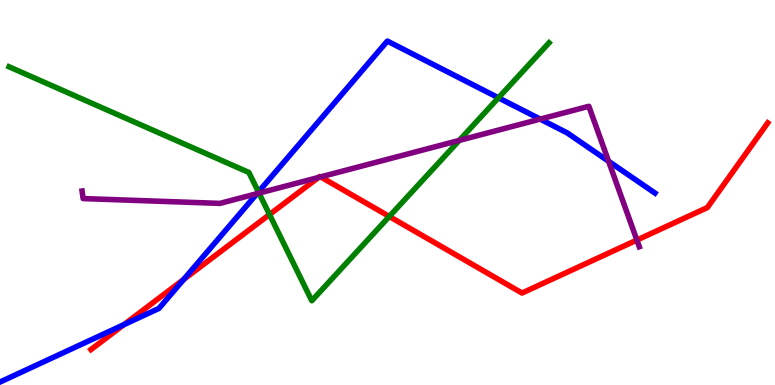[{'lines': ['blue', 'red'], 'intersections': [{'x': 1.6, 'y': 1.57}, {'x': 2.37, 'y': 2.74}]}, {'lines': ['green', 'red'], 'intersections': [{'x': 3.48, 'y': 4.43}, {'x': 5.02, 'y': 4.38}]}, {'lines': ['purple', 'red'], 'intersections': [{'x': 4.11, 'y': 5.39}, {'x': 4.14, 'y': 5.41}, {'x': 8.22, 'y': 3.76}]}, {'lines': ['blue', 'green'], 'intersections': [{'x': 3.33, 'y': 5.01}, {'x': 6.43, 'y': 7.46}]}, {'lines': ['blue', 'purple'], 'intersections': [{'x': 3.32, 'y': 4.97}, {'x': 6.97, 'y': 6.91}, {'x': 7.85, 'y': 5.81}]}, {'lines': ['green', 'purple'], 'intersections': [{'x': 3.34, 'y': 4.98}, {'x': 5.93, 'y': 6.35}]}]